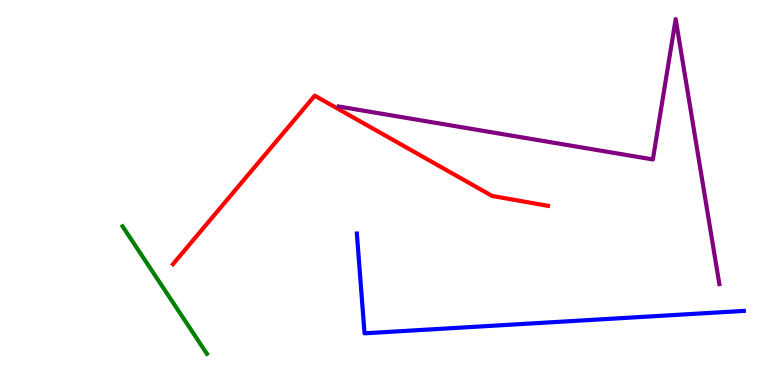[{'lines': ['blue', 'red'], 'intersections': []}, {'lines': ['green', 'red'], 'intersections': []}, {'lines': ['purple', 'red'], 'intersections': []}, {'lines': ['blue', 'green'], 'intersections': []}, {'lines': ['blue', 'purple'], 'intersections': []}, {'lines': ['green', 'purple'], 'intersections': []}]